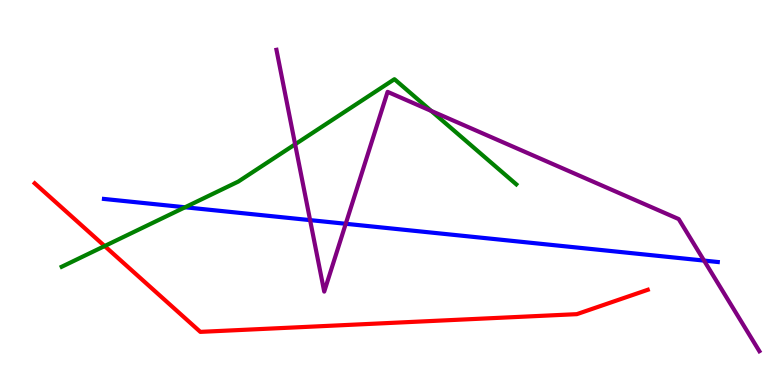[{'lines': ['blue', 'red'], 'intersections': []}, {'lines': ['green', 'red'], 'intersections': [{'x': 1.35, 'y': 3.61}]}, {'lines': ['purple', 'red'], 'intersections': []}, {'lines': ['blue', 'green'], 'intersections': [{'x': 2.39, 'y': 4.62}]}, {'lines': ['blue', 'purple'], 'intersections': [{'x': 4.0, 'y': 4.28}, {'x': 4.46, 'y': 4.19}, {'x': 9.08, 'y': 3.23}]}, {'lines': ['green', 'purple'], 'intersections': [{'x': 3.81, 'y': 6.25}, {'x': 5.56, 'y': 7.12}]}]